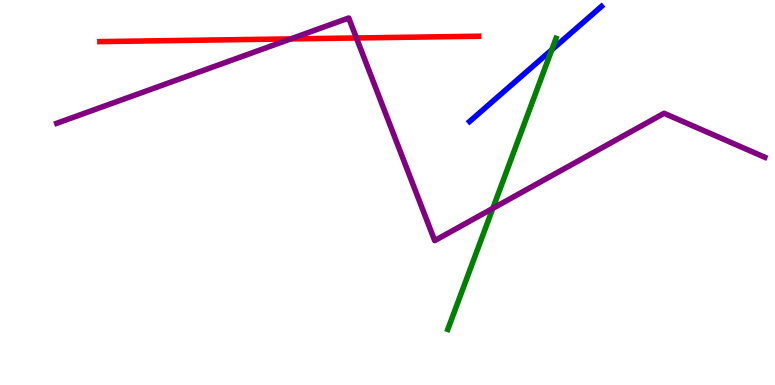[{'lines': ['blue', 'red'], 'intersections': []}, {'lines': ['green', 'red'], 'intersections': []}, {'lines': ['purple', 'red'], 'intersections': [{'x': 3.75, 'y': 8.99}, {'x': 4.6, 'y': 9.01}]}, {'lines': ['blue', 'green'], 'intersections': [{'x': 7.12, 'y': 8.71}]}, {'lines': ['blue', 'purple'], 'intersections': []}, {'lines': ['green', 'purple'], 'intersections': [{'x': 6.36, 'y': 4.59}]}]